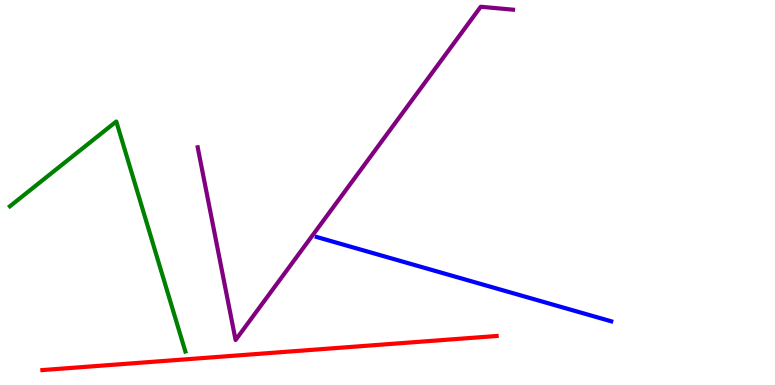[{'lines': ['blue', 'red'], 'intersections': []}, {'lines': ['green', 'red'], 'intersections': []}, {'lines': ['purple', 'red'], 'intersections': []}, {'lines': ['blue', 'green'], 'intersections': []}, {'lines': ['blue', 'purple'], 'intersections': []}, {'lines': ['green', 'purple'], 'intersections': []}]